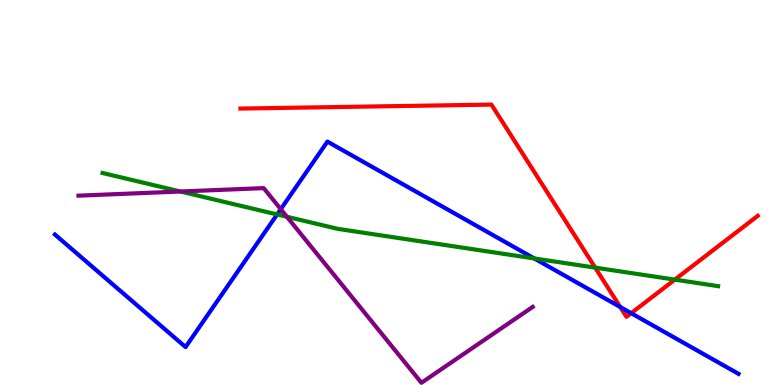[{'lines': ['blue', 'red'], 'intersections': [{'x': 8.0, 'y': 2.03}, {'x': 8.14, 'y': 1.87}]}, {'lines': ['green', 'red'], 'intersections': [{'x': 7.68, 'y': 3.05}, {'x': 8.71, 'y': 2.74}]}, {'lines': ['purple', 'red'], 'intersections': []}, {'lines': ['blue', 'green'], 'intersections': [{'x': 3.58, 'y': 4.43}, {'x': 6.89, 'y': 3.29}]}, {'lines': ['blue', 'purple'], 'intersections': [{'x': 3.62, 'y': 4.57}]}, {'lines': ['green', 'purple'], 'intersections': [{'x': 2.33, 'y': 5.03}, {'x': 3.7, 'y': 4.37}]}]